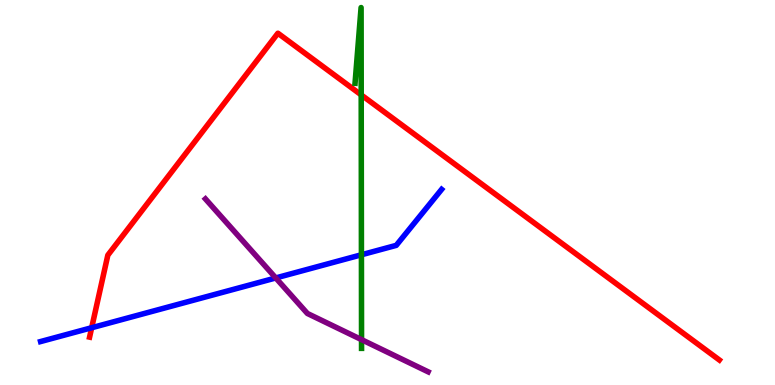[{'lines': ['blue', 'red'], 'intersections': [{'x': 1.18, 'y': 1.49}]}, {'lines': ['green', 'red'], 'intersections': [{'x': 4.66, 'y': 7.54}]}, {'lines': ['purple', 'red'], 'intersections': []}, {'lines': ['blue', 'green'], 'intersections': [{'x': 4.66, 'y': 3.38}]}, {'lines': ['blue', 'purple'], 'intersections': [{'x': 3.56, 'y': 2.78}]}, {'lines': ['green', 'purple'], 'intersections': [{'x': 4.67, 'y': 1.18}]}]